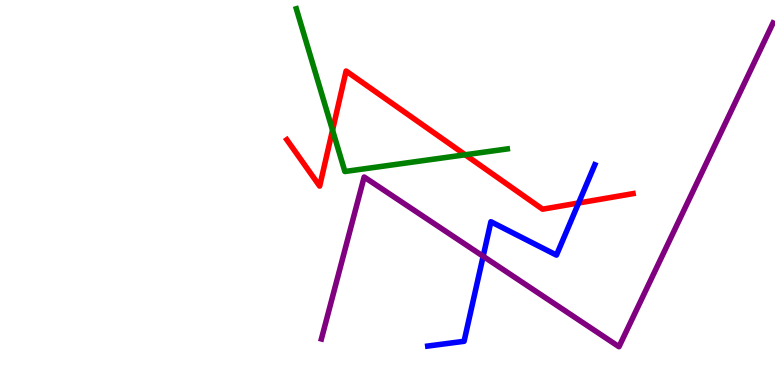[{'lines': ['blue', 'red'], 'intersections': [{'x': 7.47, 'y': 4.73}]}, {'lines': ['green', 'red'], 'intersections': [{'x': 4.29, 'y': 6.62}, {'x': 6.0, 'y': 5.98}]}, {'lines': ['purple', 'red'], 'intersections': []}, {'lines': ['blue', 'green'], 'intersections': []}, {'lines': ['blue', 'purple'], 'intersections': [{'x': 6.23, 'y': 3.34}]}, {'lines': ['green', 'purple'], 'intersections': []}]